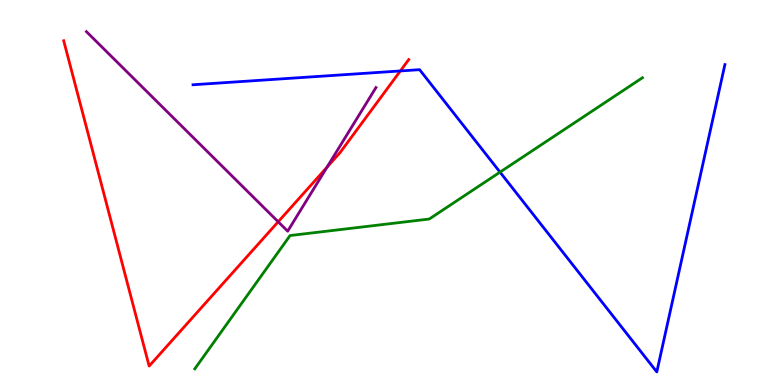[{'lines': ['blue', 'red'], 'intersections': [{'x': 5.17, 'y': 8.16}]}, {'lines': ['green', 'red'], 'intersections': []}, {'lines': ['purple', 'red'], 'intersections': [{'x': 3.59, 'y': 4.24}, {'x': 4.22, 'y': 5.66}]}, {'lines': ['blue', 'green'], 'intersections': [{'x': 6.45, 'y': 5.53}]}, {'lines': ['blue', 'purple'], 'intersections': []}, {'lines': ['green', 'purple'], 'intersections': []}]